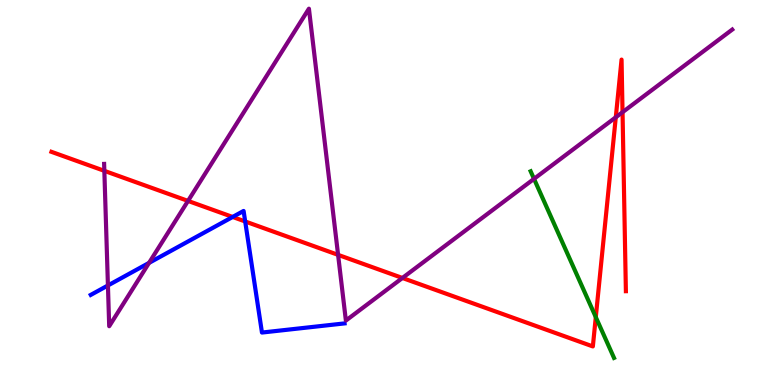[{'lines': ['blue', 'red'], 'intersections': [{'x': 3.0, 'y': 4.36}, {'x': 3.16, 'y': 4.25}]}, {'lines': ['green', 'red'], 'intersections': [{'x': 7.69, 'y': 1.76}]}, {'lines': ['purple', 'red'], 'intersections': [{'x': 1.35, 'y': 5.56}, {'x': 2.43, 'y': 4.78}, {'x': 4.36, 'y': 3.38}, {'x': 5.19, 'y': 2.78}, {'x': 7.95, 'y': 6.95}, {'x': 8.03, 'y': 7.09}]}, {'lines': ['blue', 'green'], 'intersections': []}, {'lines': ['blue', 'purple'], 'intersections': [{'x': 1.39, 'y': 2.59}, {'x': 1.92, 'y': 3.17}]}, {'lines': ['green', 'purple'], 'intersections': [{'x': 6.89, 'y': 5.35}]}]